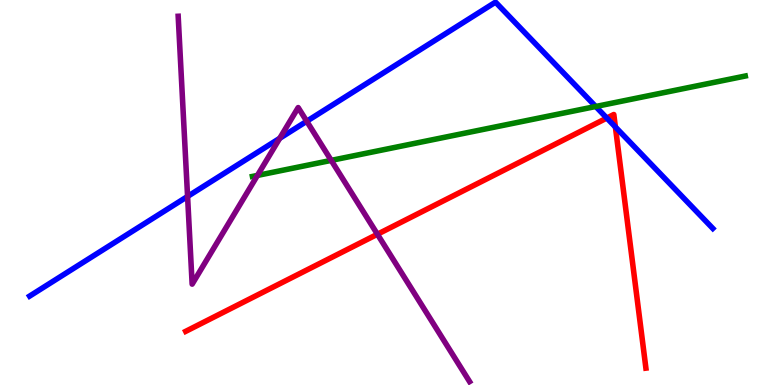[{'lines': ['blue', 'red'], 'intersections': [{'x': 7.83, 'y': 6.93}, {'x': 7.94, 'y': 6.7}]}, {'lines': ['green', 'red'], 'intersections': []}, {'lines': ['purple', 'red'], 'intersections': [{'x': 4.87, 'y': 3.92}]}, {'lines': ['blue', 'green'], 'intersections': [{'x': 7.69, 'y': 7.23}]}, {'lines': ['blue', 'purple'], 'intersections': [{'x': 2.42, 'y': 4.9}, {'x': 3.61, 'y': 6.41}, {'x': 3.96, 'y': 6.85}]}, {'lines': ['green', 'purple'], 'intersections': [{'x': 3.32, 'y': 5.44}, {'x': 4.27, 'y': 5.83}]}]